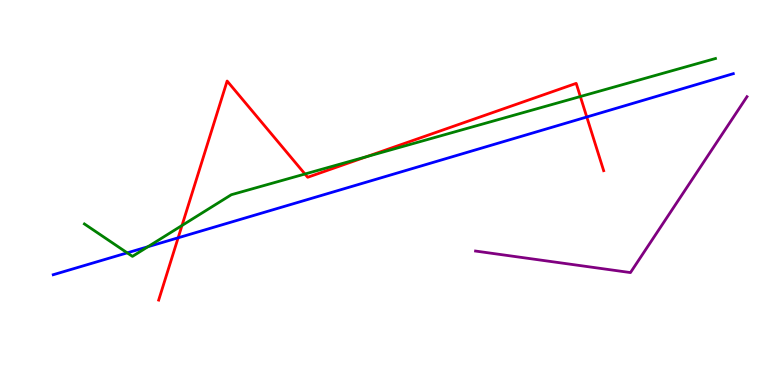[{'lines': ['blue', 'red'], 'intersections': [{'x': 2.3, 'y': 3.82}, {'x': 7.57, 'y': 6.96}]}, {'lines': ['green', 'red'], 'intersections': [{'x': 2.35, 'y': 4.14}, {'x': 3.93, 'y': 5.48}, {'x': 4.73, 'y': 5.93}, {'x': 7.49, 'y': 7.49}]}, {'lines': ['purple', 'red'], 'intersections': []}, {'lines': ['blue', 'green'], 'intersections': [{'x': 1.64, 'y': 3.43}, {'x': 1.91, 'y': 3.59}]}, {'lines': ['blue', 'purple'], 'intersections': []}, {'lines': ['green', 'purple'], 'intersections': []}]